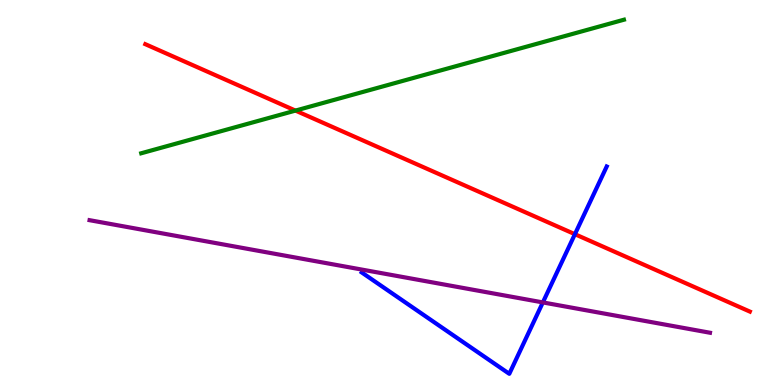[{'lines': ['blue', 'red'], 'intersections': [{'x': 7.42, 'y': 3.92}]}, {'lines': ['green', 'red'], 'intersections': [{'x': 3.81, 'y': 7.13}]}, {'lines': ['purple', 'red'], 'intersections': []}, {'lines': ['blue', 'green'], 'intersections': []}, {'lines': ['blue', 'purple'], 'intersections': [{'x': 7.0, 'y': 2.14}]}, {'lines': ['green', 'purple'], 'intersections': []}]